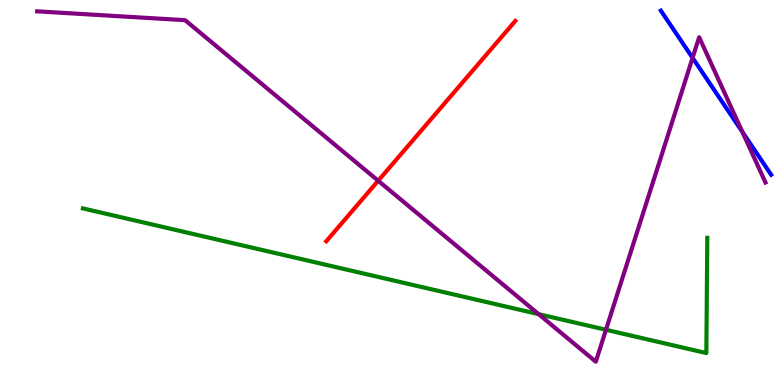[{'lines': ['blue', 'red'], 'intersections': []}, {'lines': ['green', 'red'], 'intersections': []}, {'lines': ['purple', 'red'], 'intersections': [{'x': 4.88, 'y': 5.31}]}, {'lines': ['blue', 'green'], 'intersections': []}, {'lines': ['blue', 'purple'], 'intersections': [{'x': 8.94, 'y': 8.5}, {'x': 9.58, 'y': 6.57}]}, {'lines': ['green', 'purple'], 'intersections': [{'x': 6.95, 'y': 1.84}, {'x': 7.82, 'y': 1.43}]}]